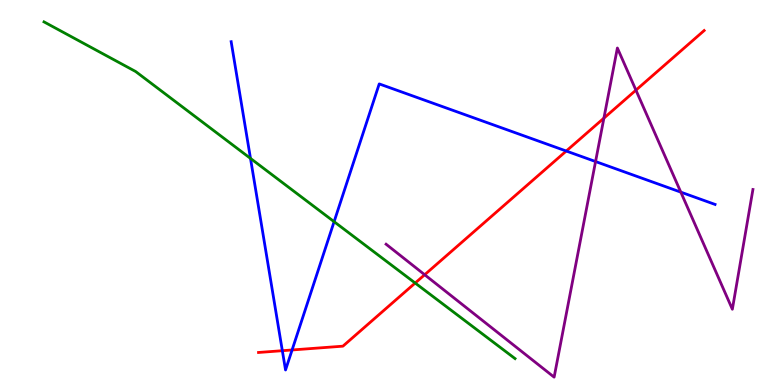[{'lines': ['blue', 'red'], 'intersections': [{'x': 3.64, 'y': 0.891}, {'x': 3.77, 'y': 0.91}, {'x': 7.31, 'y': 6.08}]}, {'lines': ['green', 'red'], 'intersections': [{'x': 5.36, 'y': 2.65}]}, {'lines': ['purple', 'red'], 'intersections': [{'x': 5.48, 'y': 2.86}, {'x': 7.79, 'y': 6.93}, {'x': 8.21, 'y': 7.66}]}, {'lines': ['blue', 'green'], 'intersections': [{'x': 3.23, 'y': 5.89}, {'x': 4.31, 'y': 4.24}]}, {'lines': ['blue', 'purple'], 'intersections': [{'x': 7.68, 'y': 5.8}, {'x': 8.78, 'y': 5.01}]}, {'lines': ['green', 'purple'], 'intersections': []}]